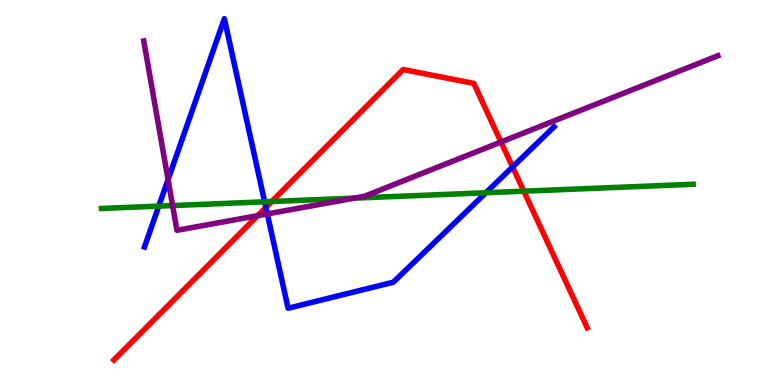[{'lines': ['blue', 'red'], 'intersections': [{'x': 3.43, 'y': 4.61}, {'x': 6.61, 'y': 5.66}]}, {'lines': ['green', 'red'], 'intersections': [{'x': 3.51, 'y': 4.77}, {'x': 6.76, 'y': 5.03}]}, {'lines': ['purple', 'red'], 'intersections': [{'x': 3.32, 'y': 4.4}, {'x': 6.46, 'y': 6.31}]}, {'lines': ['blue', 'green'], 'intersections': [{'x': 2.05, 'y': 4.65}, {'x': 3.41, 'y': 4.76}, {'x': 6.27, 'y': 4.99}]}, {'lines': ['blue', 'purple'], 'intersections': [{'x': 2.17, 'y': 5.34}, {'x': 3.45, 'y': 4.44}]}, {'lines': ['green', 'purple'], 'intersections': [{'x': 2.23, 'y': 4.66}, {'x': 4.57, 'y': 4.85}]}]